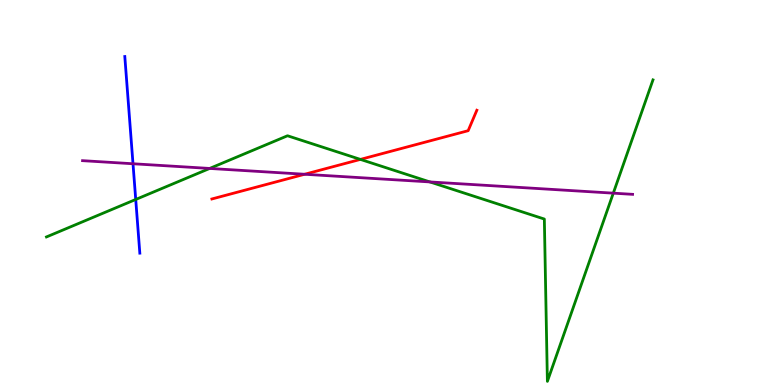[{'lines': ['blue', 'red'], 'intersections': []}, {'lines': ['green', 'red'], 'intersections': [{'x': 4.65, 'y': 5.86}]}, {'lines': ['purple', 'red'], 'intersections': [{'x': 3.93, 'y': 5.47}]}, {'lines': ['blue', 'green'], 'intersections': [{'x': 1.75, 'y': 4.82}]}, {'lines': ['blue', 'purple'], 'intersections': [{'x': 1.72, 'y': 5.75}]}, {'lines': ['green', 'purple'], 'intersections': [{'x': 2.71, 'y': 5.62}, {'x': 5.55, 'y': 5.27}, {'x': 7.91, 'y': 4.98}]}]